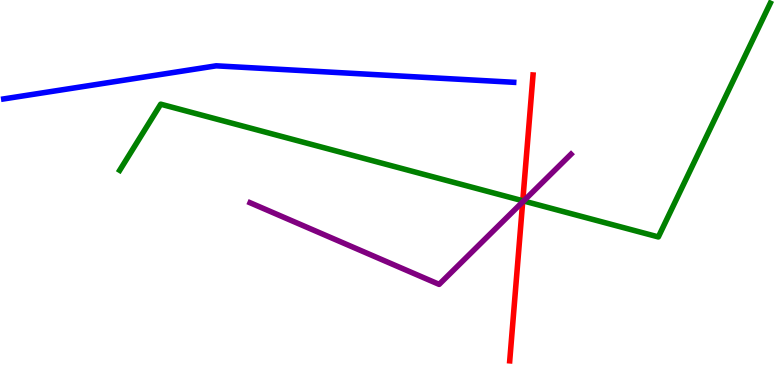[{'lines': ['blue', 'red'], 'intersections': []}, {'lines': ['green', 'red'], 'intersections': [{'x': 6.75, 'y': 4.79}]}, {'lines': ['purple', 'red'], 'intersections': [{'x': 6.74, 'y': 4.76}]}, {'lines': ['blue', 'green'], 'intersections': []}, {'lines': ['blue', 'purple'], 'intersections': []}, {'lines': ['green', 'purple'], 'intersections': [{'x': 6.76, 'y': 4.78}]}]